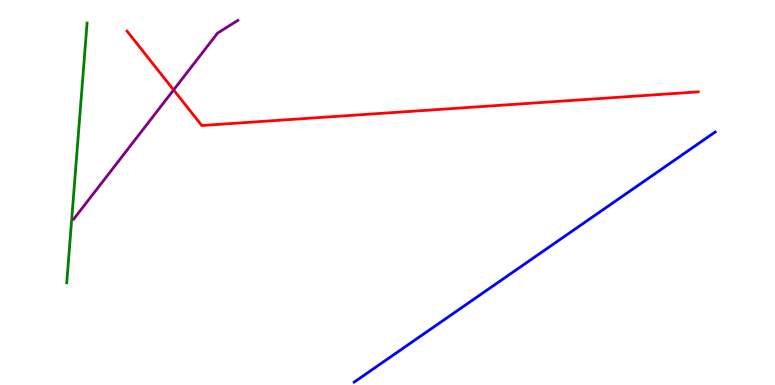[{'lines': ['blue', 'red'], 'intersections': []}, {'lines': ['green', 'red'], 'intersections': []}, {'lines': ['purple', 'red'], 'intersections': [{'x': 2.24, 'y': 7.66}]}, {'lines': ['blue', 'green'], 'intersections': []}, {'lines': ['blue', 'purple'], 'intersections': []}, {'lines': ['green', 'purple'], 'intersections': []}]